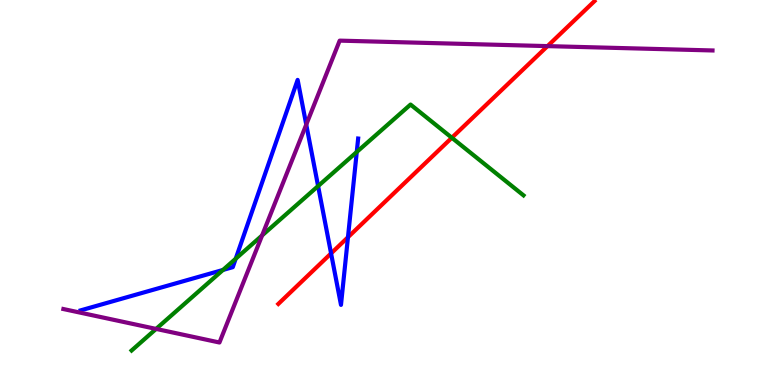[{'lines': ['blue', 'red'], 'intersections': [{'x': 4.27, 'y': 3.42}, {'x': 4.49, 'y': 3.84}]}, {'lines': ['green', 'red'], 'intersections': [{'x': 5.83, 'y': 6.42}]}, {'lines': ['purple', 'red'], 'intersections': [{'x': 7.06, 'y': 8.8}]}, {'lines': ['blue', 'green'], 'intersections': [{'x': 2.88, 'y': 2.99}, {'x': 3.04, 'y': 3.28}, {'x': 4.1, 'y': 5.17}, {'x': 4.6, 'y': 6.05}]}, {'lines': ['blue', 'purple'], 'intersections': [{'x': 3.95, 'y': 6.76}]}, {'lines': ['green', 'purple'], 'intersections': [{'x': 2.01, 'y': 1.46}, {'x': 3.38, 'y': 3.88}]}]